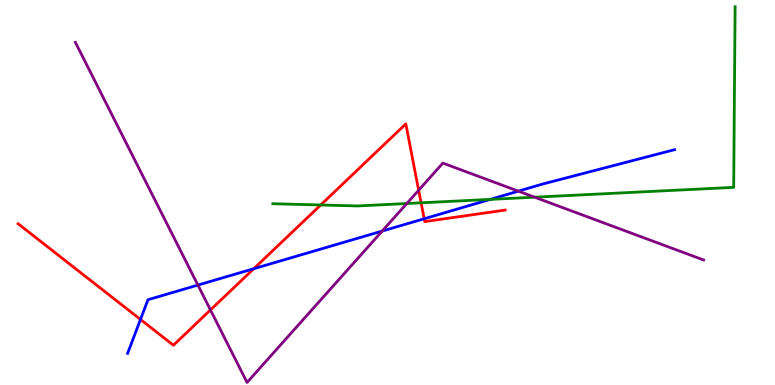[{'lines': ['blue', 'red'], 'intersections': [{'x': 1.81, 'y': 1.7}, {'x': 3.27, 'y': 3.02}, {'x': 5.47, 'y': 4.32}]}, {'lines': ['green', 'red'], 'intersections': [{'x': 4.14, 'y': 4.68}, {'x': 5.43, 'y': 4.73}]}, {'lines': ['purple', 'red'], 'intersections': [{'x': 2.72, 'y': 1.95}, {'x': 5.4, 'y': 5.06}]}, {'lines': ['blue', 'green'], 'intersections': [{'x': 6.33, 'y': 4.82}]}, {'lines': ['blue', 'purple'], 'intersections': [{'x': 2.55, 'y': 2.6}, {'x': 4.93, 'y': 4.0}, {'x': 6.69, 'y': 5.03}]}, {'lines': ['green', 'purple'], 'intersections': [{'x': 5.25, 'y': 4.71}, {'x': 6.9, 'y': 4.88}]}]